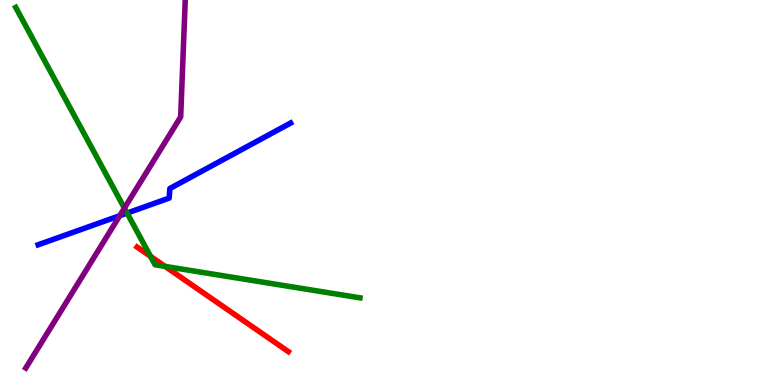[{'lines': ['blue', 'red'], 'intersections': []}, {'lines': ['green', 'red'], 'intersections': [{'x': 1.94, 'y': 3.34}, {'x': 2.13, 'y': 3.08}]}, {'lines': ['purple', 'red'], 'intersections': []}, {'lines': ['blue', 'green'], 'intersections': [{'x': 1.64, 'y': 4.47}]}, {'lines': ['blue', 'purple'], 'intersections': [{'x': 1.54, 'y': 4.4}]}, {'lines': ['green', 'purple'], 'intersections': [{'x': 1.61, 'y': 4.59}]}]